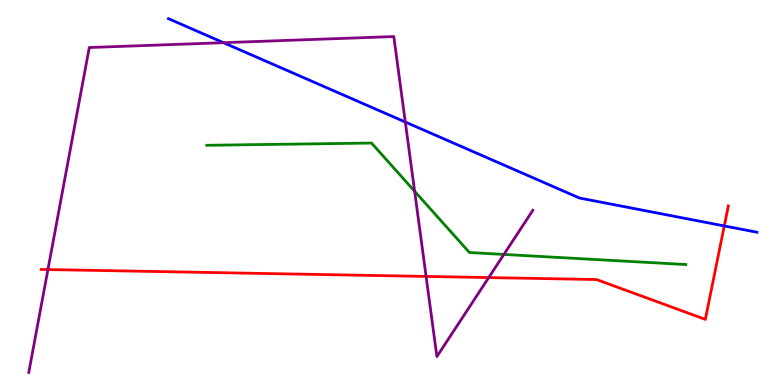[{'lines': ['blue', 'red'], 'intersections': [{'x': 9.35, 'y': 4.13}]}, {'lines': ['green', 'red'], 'intersections': []}, {'lines': ['purple', 'red'], 'intersections': [{'x': 0.619, 'y': 3.0}, {'x': 5.5, 'y': 2.82}, {'x': 6.31, 'y': 2.79}]}, {'lines': ['blue', 'green'], 'intersections': []}, {'lines': ['blue', 'purple'], 'intersections': [{'x': 2.88, 'y': 8.89}, {'x': 5.23, 'y': 6.83}]}, {'lines': ['green', 'purple'], 'intersections': [{'x': 5.35, 'y': 5.03}, {'x': 6.5, 'y': 3.39}]}]